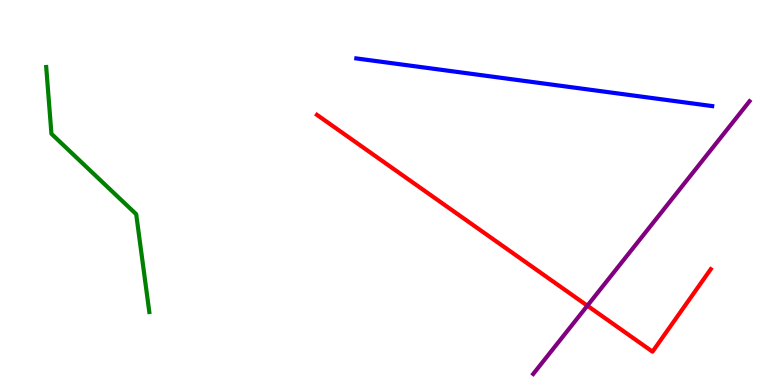[{'lines': ['blue', 'red'], 'intersections': []}, {'lines': ['green', 'red'], 'intersections': []}, {'lines': ['purple', 'red'], 'intersections': [{'x': 7.58, 'y': 2.06}]}, {'lines': ['blue', 'green'], 'intersections': []}, {'lines': ['blue', 'purple'], 'intersections': []}, {'lines': ['green', 'purple'], 'intersections': []}]